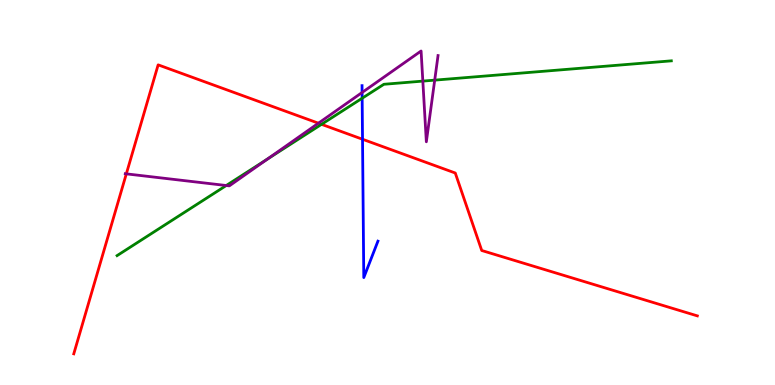[{'lines': ['blue', 'red'], 'intersections': [{'x': 4.68, 'y': 6.38}]}, {'lines': ['green', 'red'], 'intersections': [{'x': 4.15, 'y': 6.77}]}, {'lines': ['purple', 'red'], 'intersections': [{'x': 1.63, 'y': 5.48}, {'x': 4.11, 'y': 6.8}]}, {'lines': ['blue', 'green'], 'intersections': [{'x': 4.67, 'y': 7.45}]}, {'lines': ['blue', 'purple'], 'intersections': [{'x': 4.67, 'y': 7.6}]}, {'lines': ['green', 'purple'], 'intersections': [{'x': 2.92, 'y': 5.18}, {'x': 3.45, 'y': 5.87}, {'x': 5.46, 'y': 7.89}, {'x': 5.61, 'y': 7.92}]}]